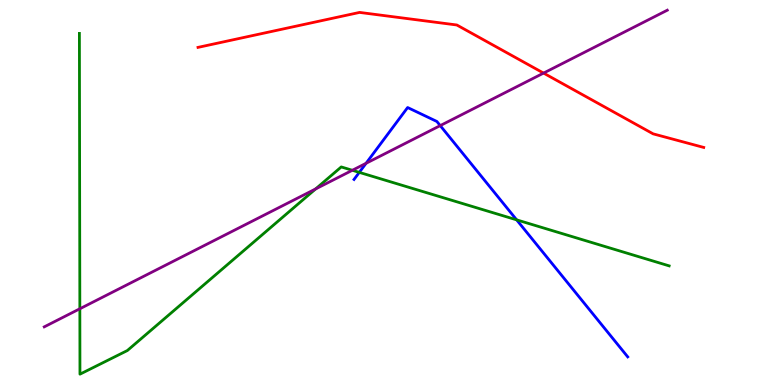[{'lines': ['blue', 'red'], 'intersections': []}, {'lines': ['green', 'red'], 'intersections': []}, {'lines': ['purple', 'red'], 'intersections': [{'x': 7.01, 'y': 8.1}]}, {'lines': ['blue', 'green'], 'intersections': [{'x': 4.64, 'y': 5.52}, {'x': 6.67, 'y': 4.29}]}, {'lines': ['blue', 'purple'], 'intersections': [{'x': 4.72, 'y': 5.76}, {'x': 5.68, 'y': 6.74}]}, {'lines': ['green', 'purple'], 'intersections': [{'x': 1.03, 'y': 1.98}, {'x': 4.07, 'y': 5.09}, {'x': 4.55, 'y': 5.58}]}]